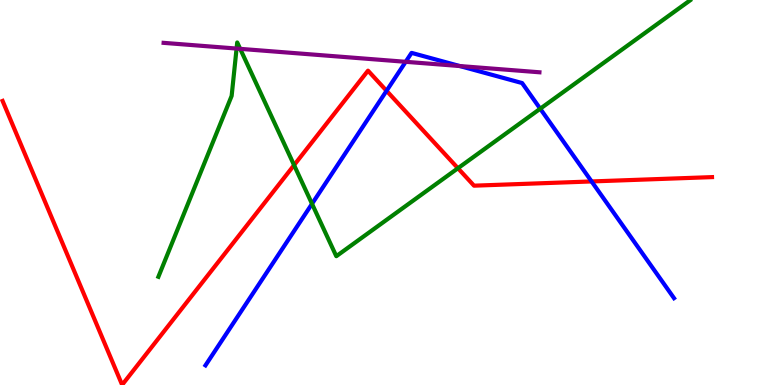[{'lines': ['blue', 'red'], 'intersections': [{'x': 4.99, 'y': 7.64}, {'x': 7.63, 'y': 5.29}]}, {'lines': ['green', 'red'], 'intersections': [{'x': 3.79, 'y': 5.71}, {'x': 5.91, 'y': 5.63}]}, {'lines': ['purple', 'red'], 'intersections': []}, {'lines': ['blue', 'green'], 'intersections': [{'x': 4.03, 'y': 4.71}, {'x': 6.97, 'y': 7.18}]}, {'lines': ['blue', 'purple'], 'intersections': [{'x': 5.23, 'y': 8.39}, {'x': 5.93, 'y': 8.28}]}, {'lines': ['green', 'purple'], 'intersections': [{'x': 3.05, 'y': 8.74}, {'x': 3.1, 'y': 8.73}]}]